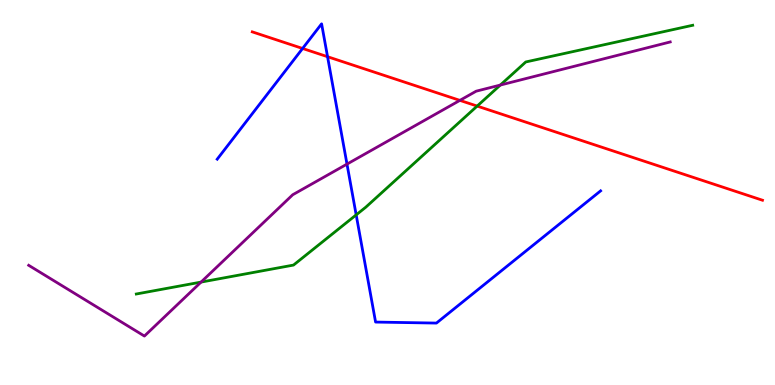[{'lines': ['blue', 'red'], 'intersections': [{'x': 3.9, 'y': 8.74}, {'x': 4.23, 'y': 8.53}]}, {'lines': ['green', 'red'], 'intersections': [{'x': 6.16, 'y': 7.24}]}, {'lines': ['purple', 'red'], 'intersections': [{'x': 5.93, 'y': 7.39}]}, {'lines': ['blue', 'green'], 'intersections': [{'x': 4.6, 'y': 4.42}]}, {'lines': ['blue', 'purple'], 'intersections': [{'x': 4.48, 'y': 5.74}]}, {'lines': ['green', 'purple'], 'intersections': [{'x': 2.59, 'y': 2.67}, {'x': 6.46, 'y': 7.79}]}]